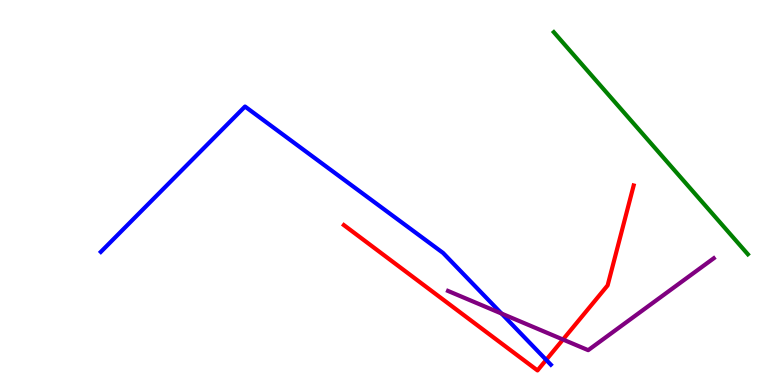[{'lines': ['blue', 'red'], 'intersections': [{'x': 7.05, 'y': 0.653}]}, {'lines': ['green', 'red'], 'intersections': []}, {'lines': ['purple', 'red'], 'intersections': [{'x': 7.26, 'y': 1.18}]}, {'lines': ['blue', 'green'], 'intersections': []}, {'lines': ['blue', 'purple'], 'intersections': [{'x': 6.47, 'y': 1.86}]}, {'lines': ['green', 'purple'], 'intersections': []}]